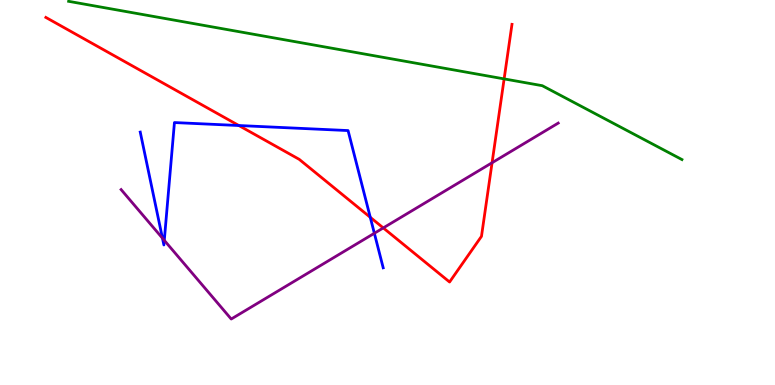[{'lines': ['blue', 'red'], 'intersections': [{'x': 3.08, 'y': 6.74}, {'x': 4.78, 'y': 4.36}]}, {'lines': ['green', 'red'], 'intersections': [{'x': 6.5, 'y': 7.95}]}, {'lines': ['purple', 'red'], 'intersections': [{'x': 4.95, 'y': 4.08}, {'x': 6.35, 'y': 5.77}]}, {'lines': ['blue', 'green'], 'intersections': []}, {'lines': ['blue', 'purple'], 'intersections': [{'x': 2.1, 'y': 3.81}, {'x': 2.12, 'y': 3.76}, {'x': 4.83, 'y': 3.94}]}, {'lines': ['green', 'purple'], 'intersections': []}]